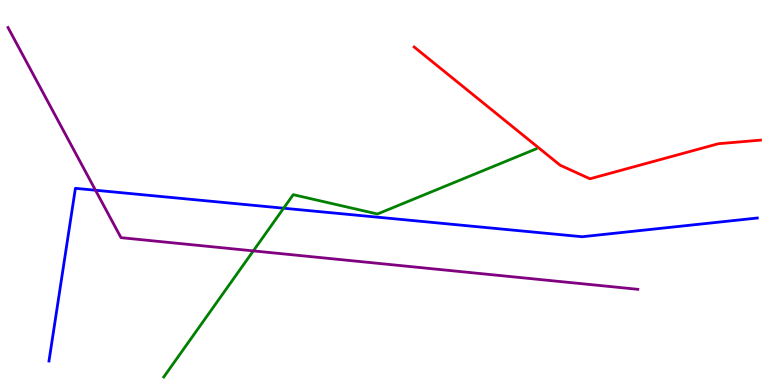[{'lines': ['blue', 'red'], 'intersections': []}, {'lines': ['green', 'red'], 'intersections': []}, {'lines': ['purple', 'red'], 'intersections': []}, {'lines': ['blue', 'green'], 'intersections': [{'x': 3.66, 'y': 4.59}]}, {'lines': ['blue', 'purple'], 'intersections': [{'x': 1.23, 'y': 5.06}]}, {'lines': ['green', 'purple'], 'intersections': [{'x': 3.27, 'y': 3.48}]}]